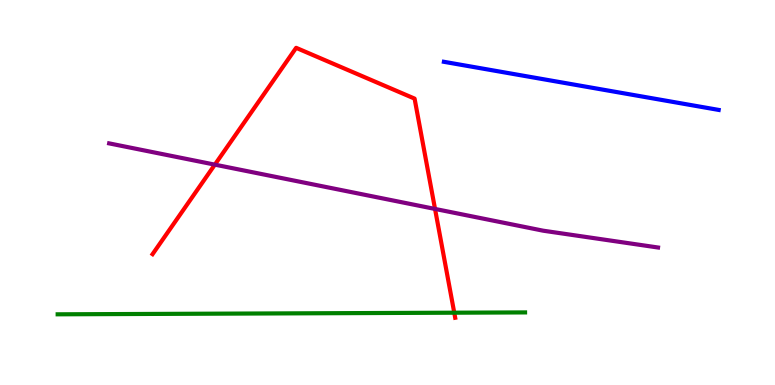[{'lines': ['blue', 'red'], 'intersections': []}, {'lines': ['green', 'red'], 'intersections': [{'x': 5.86, 'y': 1.88}]}, {'lines': ['purple', 'red'], 'intersections': [{'x': 2.77, 'y': 5.72}, {'x': 5.61, 'y': 4.57}]}, {'lines': ['blue', 'green'], 'intersections': []}, {'lines': ['blue', 'purple'], 'intersections': []}, {'lines': ['green', 'purple'], 'intersections': []}]